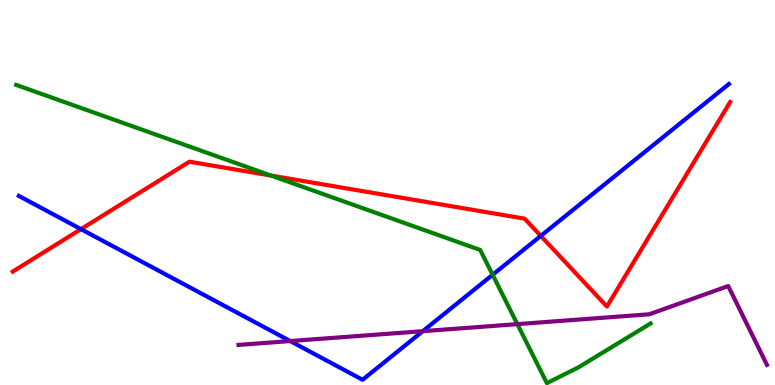[{'lines': ['blue', 'red'], 'intersections': [{'x': 1.04, 'y': 4.05}, {'x': 6.98, 'y': 3.87}]}, {'lines': ['green', 'red'], 'intersections': [{'x': 3.5, 'y': 5.44}]}, {'lines': ['purple', 'red'], 'intersections': []}, {'lines': ['blue', 'green'], 'intersections': [{'x': 6.36, 'y': 2.86}]}, {'lines': ['blue', 'purple'], 'intersections': [{'x': 3.74, 'y': 1.14}, {'x': 5.46, 'y': 1.4}]}, {'lines': ['green', 'purple'], 'intersections': [{'x': 6.68, 'y': 1.58}]}]